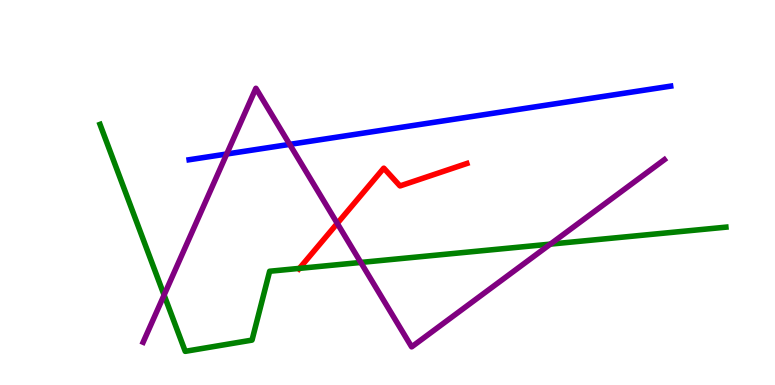[{'lines': ['blue', 'red'], 'intersections': []}, {'lines': ['green', 'red'], 'intersections': [{'x': 3.86, 'y': 3.03}]}, {'lines': ['purple', 'red'], 'intersections': [{'x': 4.35, 'y': 4.2}]}, {'lines': ['blue', 'green'], 'intersections': []}, {'lines': ['blue', 'purple'], 'intersections': [{'x': 2.93, 'y': 6.0}, {'x': 3.74, 'y': 6.25}]}, {'lines': ['green', 'purple'], 'intersections': [{'x': 2.12, 'y': 2.34}, {'x': 4.66, 'y': 3.18}, {'x': 7.1, 'y': 3.66}]}]